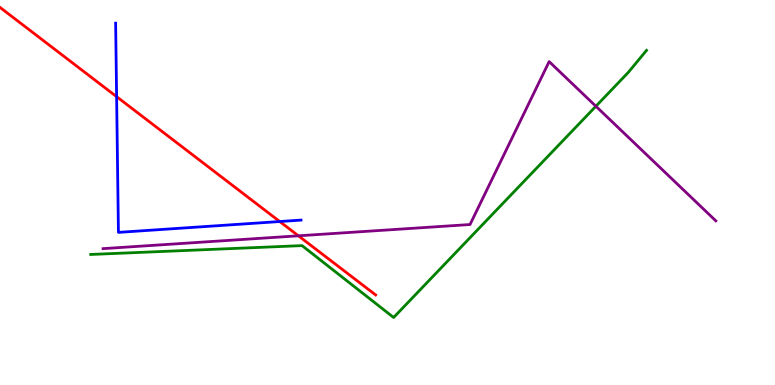[{'lines': ['blue', 'red'], 'intersections': [{'x': 1.5, 'y': 7.49}, {'x': 3.61, 'y': 4.25}]}, {'lines': ['green', 'red'], 'intersections': []}, {'lines': ['purple', 'red'], 'intersections': [{'x': 3.85, 'y': 3.88}]}, {'lines': ['blue', 'green'], 'intersections': []}, {'lines': ['blue', 'purple'], 'intersections': []}, {'lines': ['green', 'purple'], 'intersections': [{'x': 7.69, 'y': 7.24}]}]